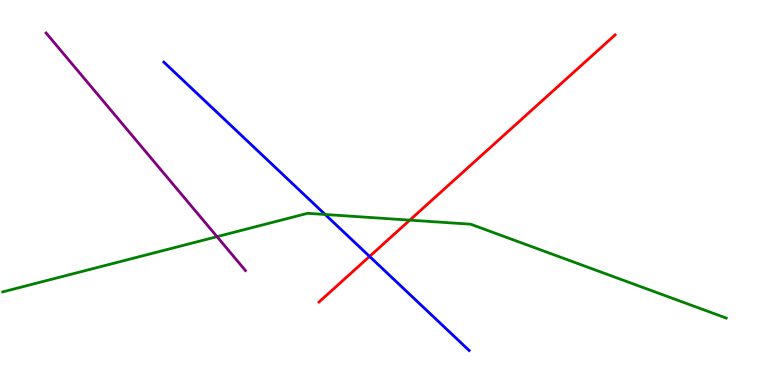[{'lines': ['blue', 'red'], 'intersections': [{'x': 4.77, 'y': 3.34}]}, {'lines': ['green', 'red'], 'intersections': [{'x': 5.29, 'y': 4.28}]}, {'lines': ['purple', 'red'], 'intersections': []}, {'lines': ['blue', 'green'], 'intersections': [{'x': 4.2, 'y': 4.43}]}, {'lines': ['blue', 'purple'], 'intersections': []}, {'lines': ['green', 'purple'], 'intersections': [{'x': 2.8, 'y': 3.85}]}]